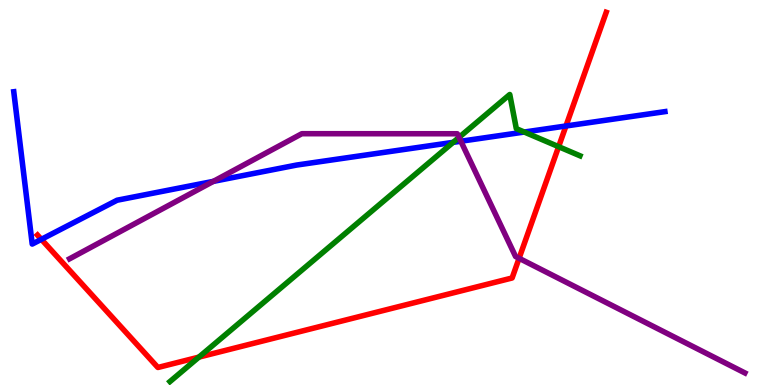[{'lines': ['blue', 'red'], 'intersections': [{'x': 0.534, 'y': 3.78}, {'x': 7.3, 'y': 6.73}]}, {'lines': ['green', 'red'], 'intersections': [{'x': 2.57, 'y': 0.724}, {'x': 7.21, 'y': 6.19}]}, {'lines': ['purple', 'red'], 'intersections': [{'x': 6.7, 'y': 3.29}]}, {'lines': ['blue', 'green'], 'intersections': [{'x': 5.85, 'y': 6.3}, {'x': 6.76, 'y': 6.57}]}, {'lines': ['blue', 'purple'], 'intersections': [{'x': 2.75, 'y': 5.29}, {'x': 5.95, 'y': 6.33}]}, {'lines': ['green', 'purple'], 'intersections': [{'x': 5.92, 'y': 6.43}]}]